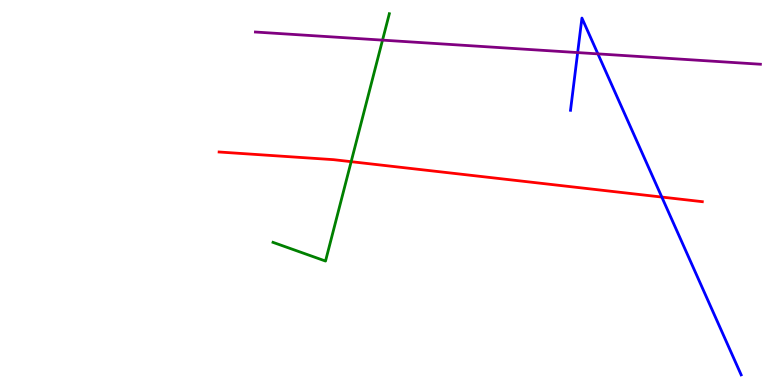[{'lines': ['blue', 'red'], 'intersections': [{'x': 8.54, 'y': 4.88}]}, {'lines': ['green', 'red'], 'intersections': [{'x': 4.53, 'y': 5.8}]}, {'lines': ['purple', 'red'], 'intersections': []}, {'lines': ['blue', 'green'], 'intersections': []}, {'lines': ['blue', 'purple'], 'intersections': [{'x': 7.45, 'y': 8.63}, {'x': 7.71, 'y': 8.6}]}, {'lines': ['green', 'purple'], 'intersections': [{'x': 4.94, 'y': 8.96}]}]